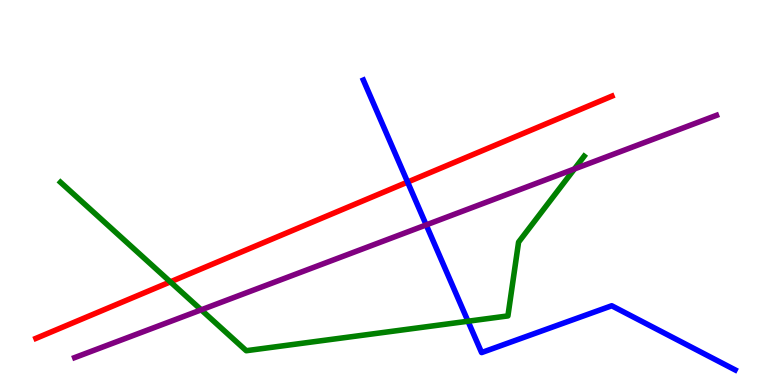[{'lines': ['blue', 'red'], 'intersections': [{'x': 5.26, 'y': 5.27}]}, {'lines': ['green', 'red'], 'intersections': [{'x': 2.2, 'y': 2.68}]}, {'lines': ['purple', 'red'], 'intersections': []}, {'lines': ['blue', 'green'], 'intersections': [{'x': 6.04, 'y': 1.66}]}, {'lines': ['blue', 'purple'], 'intersections': [{'x': 5.5, 'y': 4.16}]}, {'lines': ['green', 'purple'], 'intersections': [{'x': 2.6, 'y': 1.95}, {'x': 7.41, 'y': 5.61}]}]